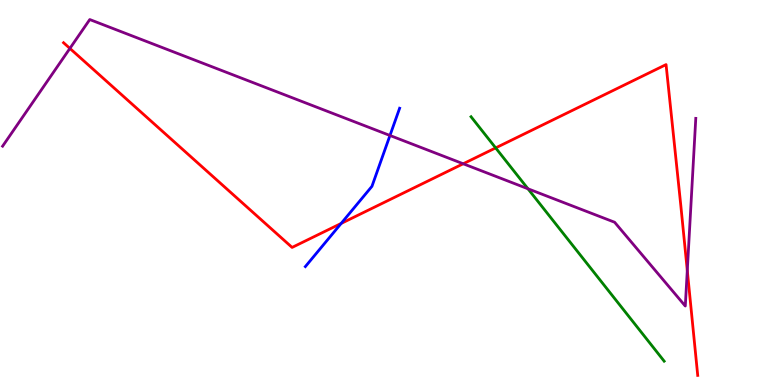[{'lines': ['blue', 'red'], 'intersections': [{'x': 4.4, 'y': 4.2}]}, {'lines': ['green', 'red'], 'intersections': [{'x': 6.4, 'y': 6.16}]}, {'lines': ['purple', 'red'], 'intersections': [{'x': 0.902, 'y': 8.74}, {'x': 5.98, 'y': 5.75}, {'x': 8.87, 'y': 2.97}]}, {'lines': ['blue', 'green'], 'intersections': []}, {'lines': ['blue', 'purple'], 'intersections': [{'x': 5.03, 'y': 6.48}]}, {'lines': ['green', 'purple'], 'intersections': [{'x': 6.81, 'y': 5.1}]}]